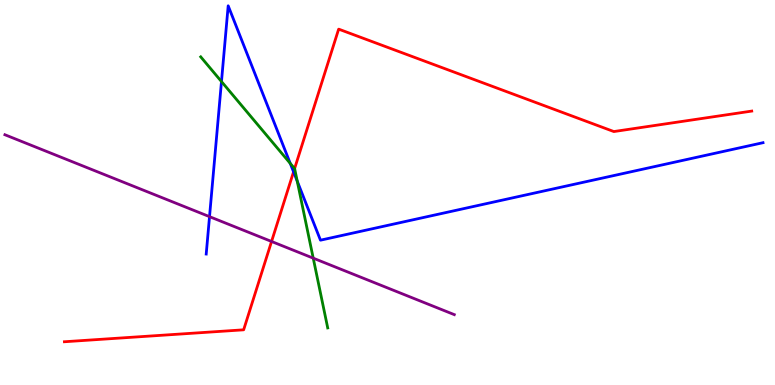[{'lines': ['blue', 'red'], 'intersections': [{'x': 3.79, 'y': 5.54}]}, {'lines': ['green', 'red'], 'intersections': [{'x': 3.8, 'y': 5.62}]}, {'lines': ['purple', 'red'], 'intersections': [{'x': 3.5, 'y': 3.73}]}, {'lines': ['blue', 'green'], 'intersections': [{'x': 2.86, 'y': 7.88}, {'x': 3.75, 'y': 5.76}, {'x': 3.84, 'y': 5.29}]}, {'lines': ['blue', 'purple'], 'intersections': [{'x': 2.7, 'y': 4.37}]}, {'lines': ['green', 'purple'], 'intersections': [{'x': 4.04, 'y': 3.29}]}]